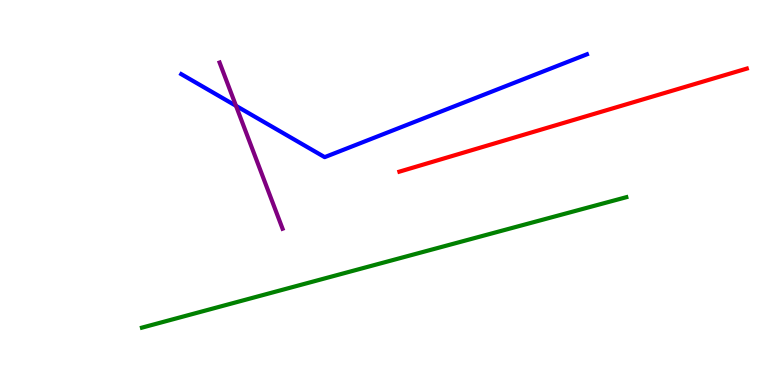[{'lines': ['blue', 'red'], 'intersections': []}, {'lines': ['green', 'red'], 'intersections': []}, {'lines': ['purple', 'red'], 'intersections': []}, {'lines': ['blue', 'green'], 'intersections': []}, {'lines': ['blue', 'purple'], 'intersections': [{'x': 3.05, 'y': 7.25}]}, {'lines': ['green', 'purple'], 'intersections': []}]